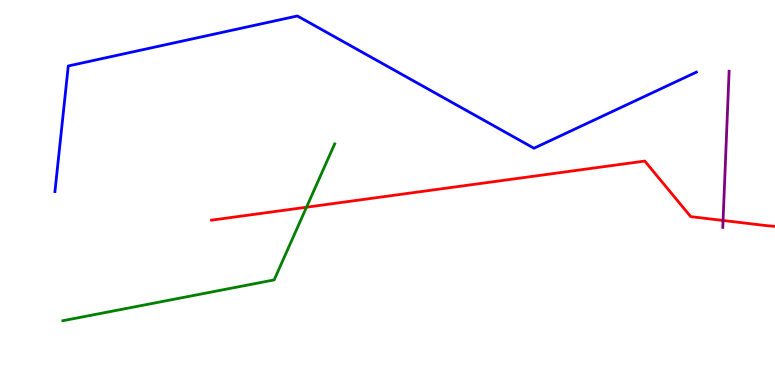[{'lines': ['blue', 'red'], 'intersections': []}, {'lines': ['green', 'red'], 'intersections': [{'x': 3.95, 'y': 4.62}]}, {'lines': ['purple', 'red'], 'intersections': [{'x': 9.33, 'y': 4.27}]}, {'lines': ['blue', 'green'], 'intersections': []}, {'lines': ['blue', 'purple'], 'intersections': []}, {'lines': ['green', 'purple'], 'intersections': []}]